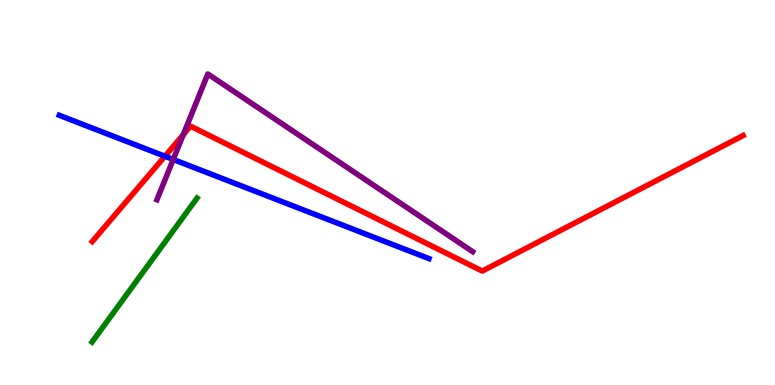[{'lines': ['blue', 'red'], 'intersections': [{'x': 2.13, 'y': 5.94}]}, {'lines': ['green', 'red'], 'intersections': []}, {'lines': ['purple', 'red'], 'intersections': [{'x': 2.36, 'y': 6.5}]}, {'lines': ['blue', 'green'], 'intersections': []}, {'lines': ['blue', 'purple'], 'intersections': [{'x': 2.24, 'y': 5.86}]}, {'lines': ['green', 'purple'], 'intersections': []}]